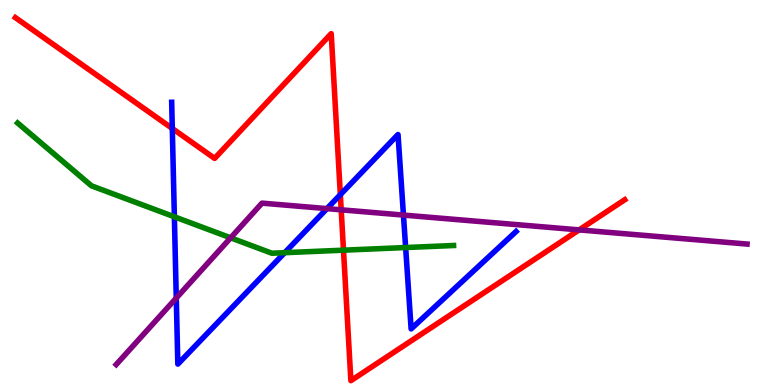[{'lines': ['blue', 'red'], 'intersections': [{'x': 2.22, 'y': 6.66}, {'x': 4.39, 'y': 4.94}]}, {'lines': ['green', 'red'], 'intersections': [{'x': 4.43, 'y': 3.5}]}, {'lines': ['purple', 'red'], 'intersections': [{'x': 4.4, 'y': 4.55}, {'x': 7.47, 'y': 4.03}]}, {'lines': ['blue', 'green'], 'intersections': [{'x': 2.25, 'y': 4.37}, {'x': 3.67, 'y': 3.44}, {'x': 5.23, 'y': 3.57}]}, {'lines': ['blue', 'purple'], 'intersections': [{'x': 2.27, 'y': 2.26}, {'x': 4.22, 'y': 4.58}, {'x': 5.21, 'y': 4.41}]}, {'lines': ['green', 'purple'], 'intersections': [{'x': 2.98, 'y': 3.82}]}]